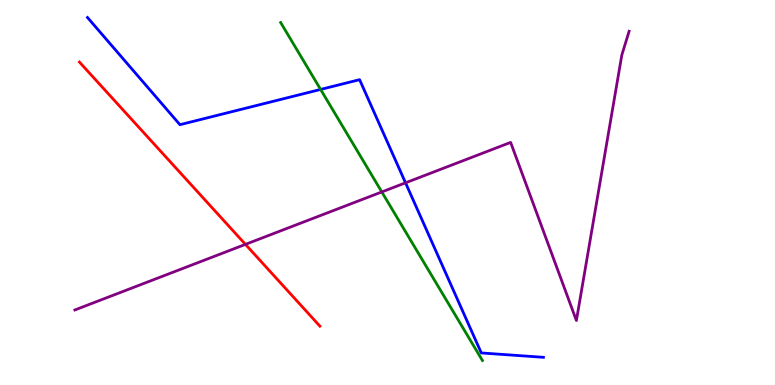[{'lines': ['blue', 'red'], 'intersections': []}, {'lines': ['green', 'red'], 'intersections': []}, {'lines': ['purple', 'red'], 'intersections': [{'x': 3.17, 'y': 3.65}]}, {'lines': ['blue', 'green'], 'intersections': [{'x': 4.14, 'y': 7.68}]}, {'lines': ['blue', 'purple'], 'intersections': [{'x': 5.23, 'y': 5.25}]}, {'lines': ['green', 'purple'], 'intersections': [{'x': 4.93, 'y': 5.01}]}]